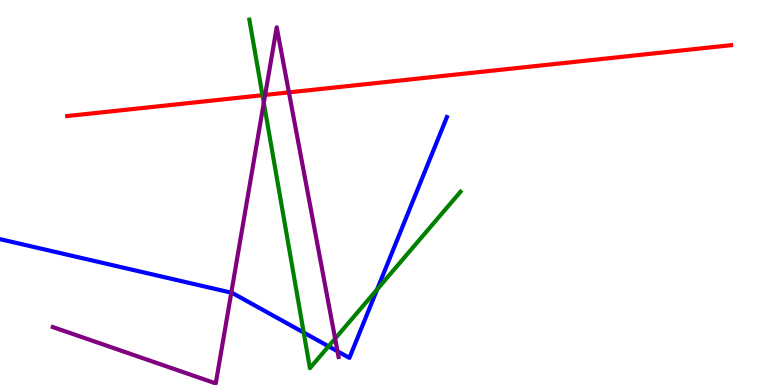[{'lines': ['blue', 'red'], 'intersections': []}, {'lines': ['green', 'red'], 'intersections': [{'x': 3.39, 'y': 7.53}]}, {'lines': ['purple', 'red'], 'intersections': [{'x': 3.42, 'y': 7.53}, {'x': 3.73, 'y': 7.6}]}, {'lines': ['blue', 'green'], 'intersections': [{'x': 3.92, 'y': 1.36}, {'x': 4.24, 'y': 1.0}, {'x': 4.87, 'y': 2.48}]}, {'lines': ['blue', 'purple'], 'intersections': [{'x': 2.98, 'y': 2.4}, {'x': 4.35, 'y': 0.876}]}, {'lines': ['green', 'purple'], 'intersections': [{'x': 3.4, 'y': 7.33}, {'x': 4.32, 'y': 1.2}]}]